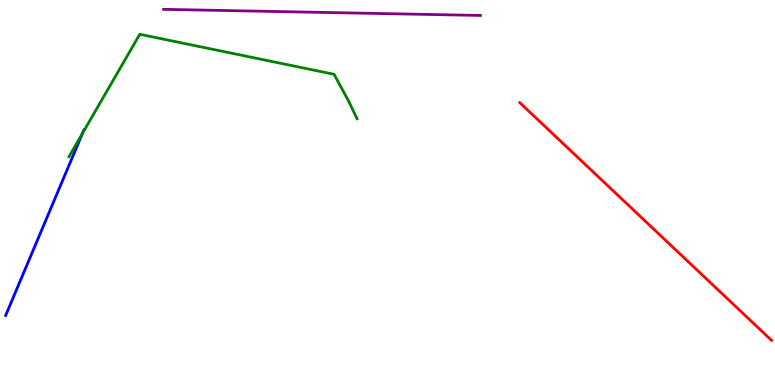[{'lines': ['blue', 'red'], 'intersections': []}, {'lines': ['green', 'red'], 'intersections': []}, {'lines': ['purple', 'red'], 'intersections': []}, {'lines': ['blue', 'green'], 'intersections': [{'x': 1.06, 'y': 6.54}]}, {'lines': ['blue', 'purple'], 'intersections': []}, {'lines': ['green', 'purple'], 'intersections': []}]